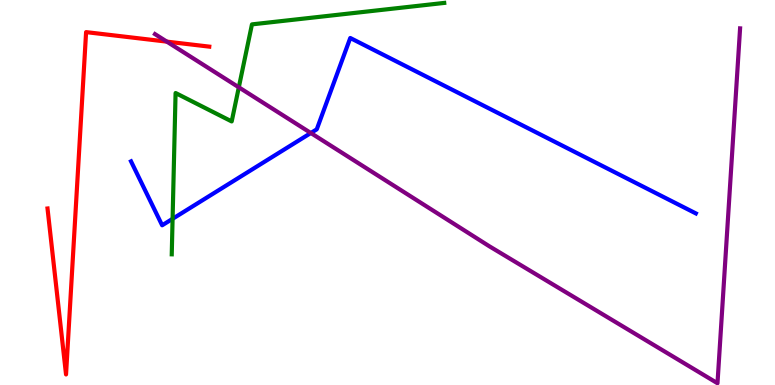[{'lines': ['blue', 'red'], 'intersections': []}, {'lines': ['green', 'red'], 'intersections': []}, {'lines': ['purple', 'red'], 'intersections': [{'x': 2.15, 'y': 8.92}]}, {'lines': ['blue', 'green'], 'intersections': [{'x': 2.23, 'y': 4.32}]}, {'lines': ['blue', 'purple'], 'intersections': [{'x': 4.01, 'y': 6.55}]}, {'lines': ['green', 'purple'], 'intersections': [{'x': 3.08, 'y': 7.73}]}]